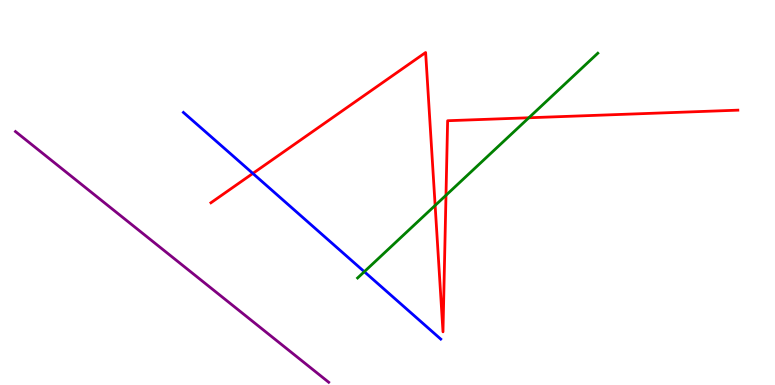[{'lines': ['blue', 'red'], 'intersections': [{'x': 3.26, 'y': 5.5}]}, {'lines': ['green', 'red'], 'intersections': [{'x': 5.61, 'y': 4.66}, {'x': 5.75, 'y': 4.93}, {'x': 6.82, 'y': 6.94}]}, {'lines': ['purple', 'red'], 'intersections': []}, {'lines': ['blue', 'green'], 'intersections': [{'x': 4.7, 'y': 2.94}]}, {'lines': ['blue', 'purple'], 'intersections': []}, {'lines': ['green', 'purple'], 'intersections': []}]